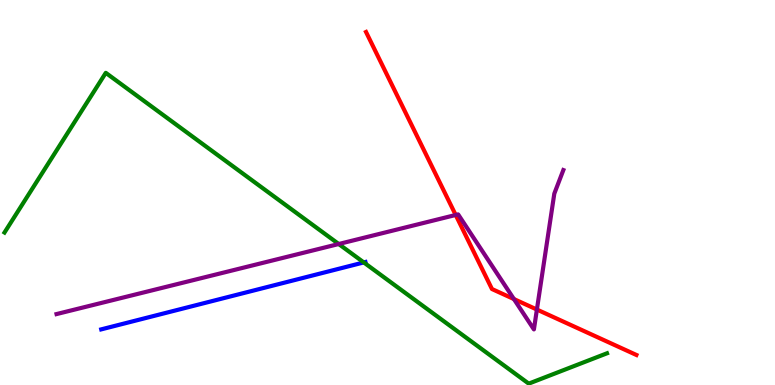[{'lines': ['blue', 'red'], 'intersections': []}, {'lines': ['green', 'red'], 'intersections': []}, {'lines': ['purple', 'red'], 'intersections': [{'x': 5.88, 'y': 4.42}, {'x': 6.63, 'y': 2.23}, {'x': 6.93, 'y': 1.96}]}, {'lines': ['blue', 'green'], 'intersections': [{'x': 4.69, 'y': 3.18}]}, {'lines': ['blue', 'purple'], 'intersections': []}, {'lines': ['green', 'purple'], 'intersections': [{'x': 4.37, 'y': 3.66}]}]